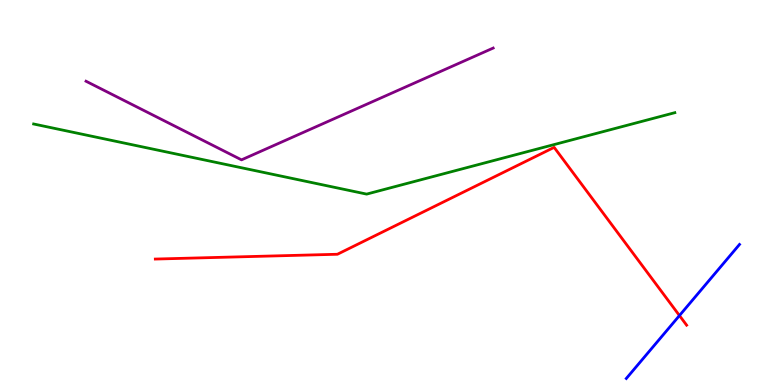[{'lines': ['blue', 'red'], 'intersections': [{'x': 8.77, 'y': 1.8}]}, {'lines': ['green', 'red'], 'intersections': []}, {'lines': ['purple', 'red'], 'intersections': []}, {'lines': ['blue', 'green'], 'intersections': []}, {'lines': ['blue', 'purple'], 'intersections': []}, {'lines': ['green', 'purple'], 'intersections': []}]